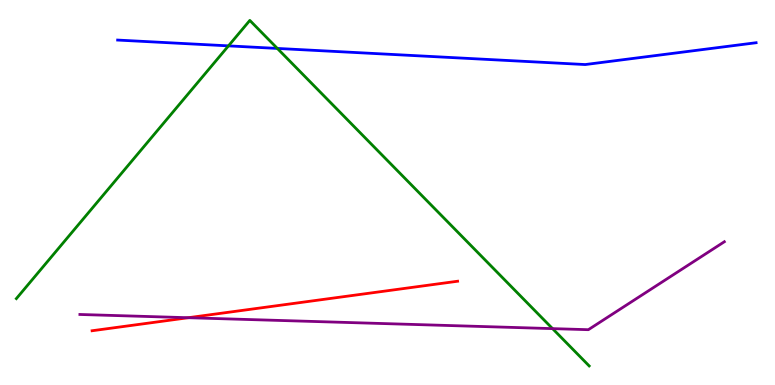[{'lines': ['blue', 'red'], 'intersections': []}, {'lines': ['green', 'red'], 'intersections': []}, {'lines': ['purple', 'red'], 'intersections': [{'x': 2.43, 'y': 1.75}]}, {'lines': ['blue', 'green'], 'intersections': [{'x': 2.95, 'y': 8.81}, {'x': 3.58, 'y': 8.74}]}, {'lines': ['blue', 'purple'], 'intersections': []}, {'lines': ['green', 'purple'], 'intersections': [{'x': 7.13, 'y': 1.46}]}]